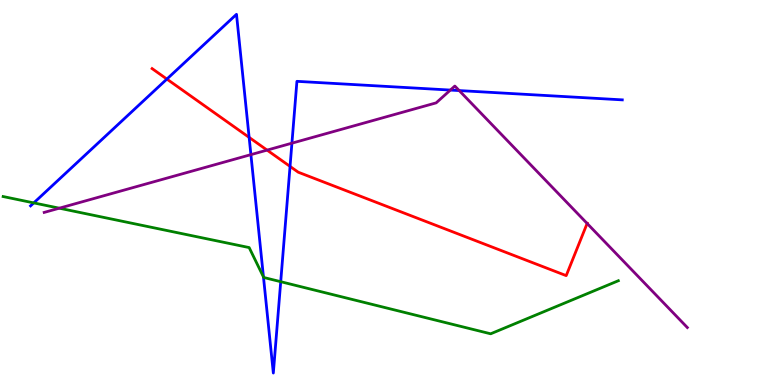[{'lines': ['blue', 'red'], 'intersections': [{'x': 2.15, 'y': 7.95}, {'x': 3.21, 'y': 6.43}, {'x': 3.74, 'y': 5.68}]}, {'lines': ['green', 'red'], 'intersections': []}, {'lines': ['purple', 'red'], 'intersections': [{'x': 3.45, 'y': 6.1}, {'x': 7.58, 'y': 4.2}]}, {'lines': ['blue', 'green'], 'intersections': [{'x': 0.436, 'y': 4.73}, {'x': 3.4, 'y': 2.81}, {'x': 3.62, 'y': 2.68}]}, {'lines': ['blue', 'purple'], 'intersections': [{'x': 3.24, 'y': 5.98}, {'x': 3.77, 'y': 6.28}, {'x': 5.81, 'y': 7.66}, {'x': 5.93, 'y': 7.65}]}, {'lines': ['green', 'purple'], 'intersections': [{'x': 0.765, 'y': 4.59}]}]